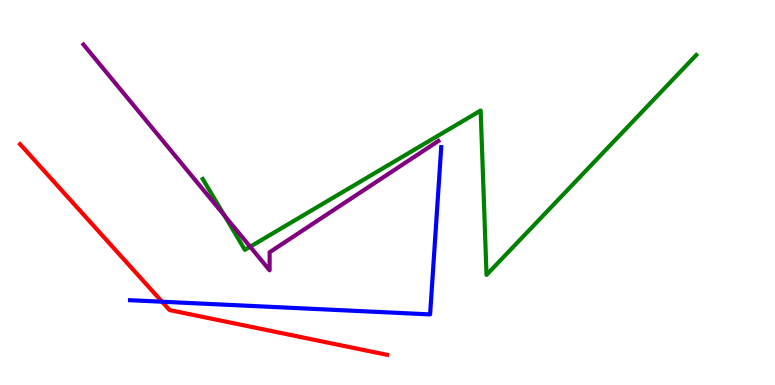[{'lines': ['blue', 'red'], 'intersections': [{'x': 2.09, 'y': 2.16}]}, {'lines': ['green', 'red'], 'intersections': []}, {'lines': ['purple', 'red'], 'intersections': []}, {'lines': ['blue', 'green'], 'intersections': []}, {'lines': ['blue', 'purple'], 'intersections': []}, {'lines': ['green', 'purple'], 'intersections': [{'x': 2.9, 'y': 4.4}, {'x': 3.23, 'y': 3.59}]}]